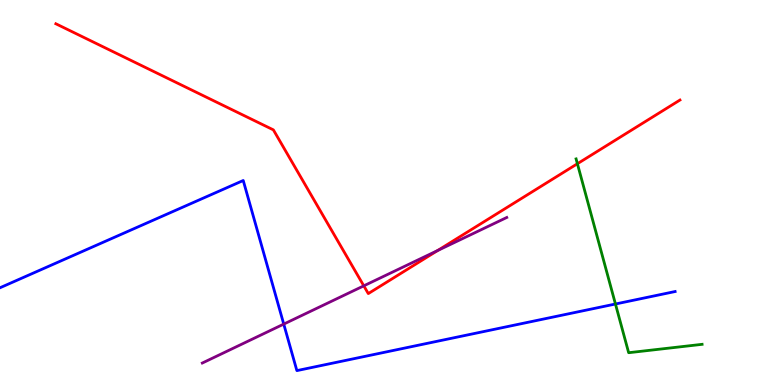[{'lines': ['blue', 'red'], 'intersections': []}, {'lines': ['green', 'red'], 'intersections': [{'x': 7.45, 'y': 5.75}]}, {'lines': ['purple', 'red'], 'intersections': [{'x': 4.69, 'y': 2.58}, {'x': 5.65, 'y': 3.49}]}, {'lines': ['blue', 'green'], 'intersections': [{'x': 7.94, 'y': 2.1}]}, {'lines': ['blue', 'purple'], 'intersections': [{'x': 3.66, 'y': 1.58}]}, {'lines': ['green', 'purple'], 'intersections': []}]